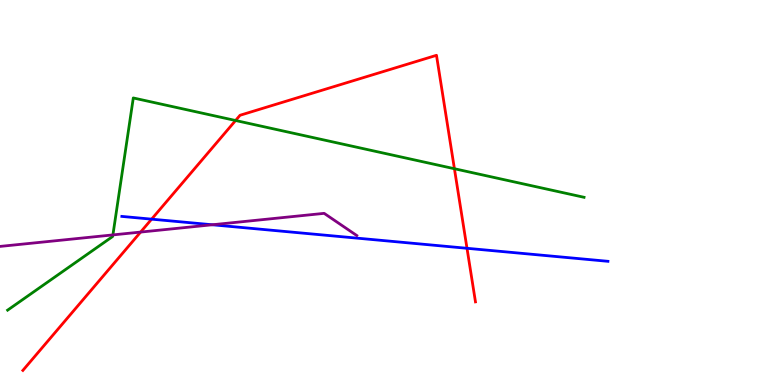[{'lines': ['blue', 'red'], 'intersections': [{'x': 1.96, 'y': 4.31}, {'x': 6.03, 'y': 3.55}]}, {'lines': ['green', 'red'], 'intersections': [{'x': 3.04, 'y': 6.87}, {'x': 5.86, 'y': 5.62}]}, {'lines': ['purple', 'red'], 'intersections': [{'x': 1.81, 'y': 3.97}]}, {'lines': ['blue', 'green'], 'intersections': []}, {'lines': ['blue', 'purple'], 'intersections': [{'x': 2.74, 'y': 4.16}]}, {'lines': ['green', 'purple'], 'intersections': [{'x': 1.46, 'y': 3.9}]}]